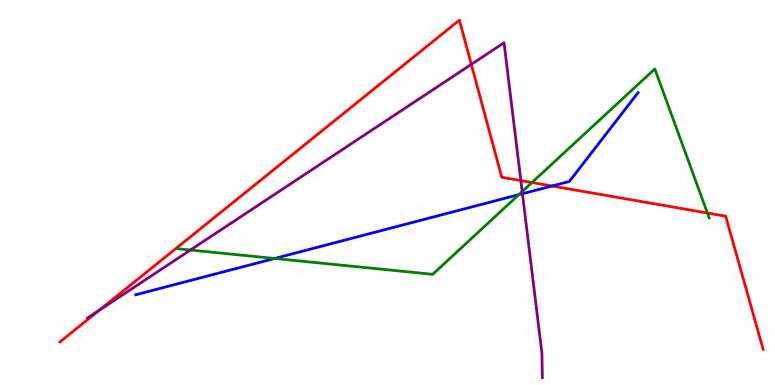[{'lines': ['blue', 'red'], 'intersections': [{'x': 7.12, 'y': 5.17}]}, {'lines': ['green', 'red'], 'intersections': [{'x': 6.86, 'y': 5.26}, {'x': 9.13, 'y': 4.47}]}, {'lines': ['purple', 'red'], 'intersections': [{'x': 1.28, 'y': 1.94}, {'x': 6.08, 'y': 8.33}, {'x': 6.72, 'y': 5.31}]}, {'lines': ['blue', 'green'], 'intersections': [{'x': 3.54, 'y': 3.29}, {'x': 6.69, 'y': 4.94}]}, {'lines': ['blue', 'purple'], 'intersections': [{'x': 6.74, 'y': 4.97}]}, {'lines': ['green', 'purple'], 'intersections': [{'x': 2.46, 'y': 3.51}, {'x': 6.74, 'y': 5.02}]}]